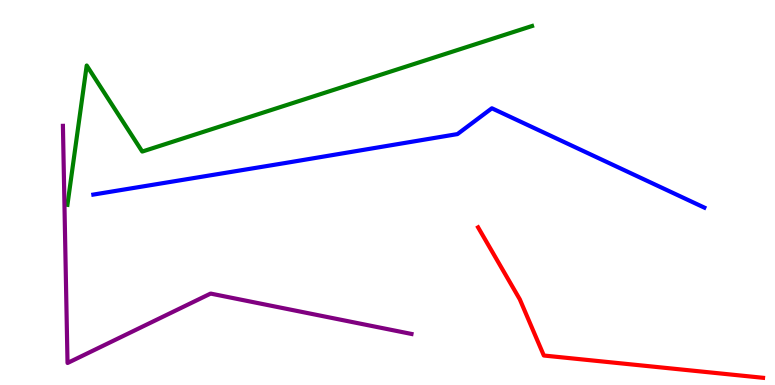[{'lines': ['blue', 'red'], 'intersections': []}, {'lines': ['green', 'red'], 'intersections': []}, {'lines': ['purple', 'red'], 'intersections': []}, {'lines': ['blue', 'green'], 'intersections': []}, {'lines': ['blue', 'purple'], 'intersections': []}, {'lines': ['green', 'purple'], 'intersections': []}]